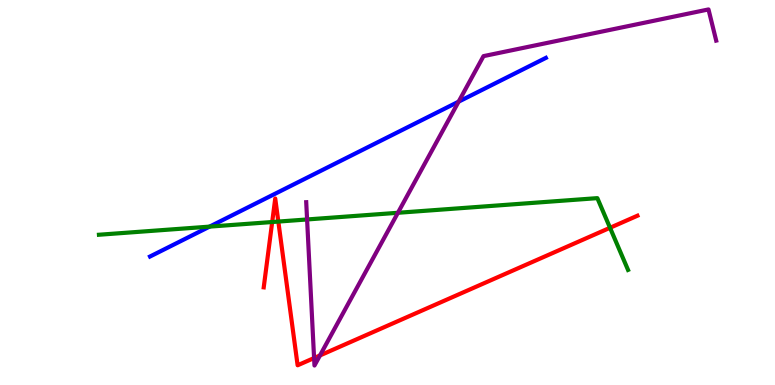[{'lines': ['blue', 'red'], 'intersections': []}, {'lines': ['green', 'red'], 'intersections': [{'x': 3.51, 'y': 4.23}, {'x': 3.59, 'y': 4.24}, {'x': 7.87, 'y': 4.08}]}, {'lines': ['purple', 'red'], 'intersections': [{'x': 4.05, 'y': 0.7}, {'x': 4.13, 'y': 0.768}]}, {'lines': ['blue', 'green'], 'intersections': [{'x': 2.7, 'y': 4.11}]}, {'lines': ['blue', 'purple'], 'intersections': [{'x': 5.92, 'y': 7.36}]}, {'lines': ['green', 'purple'], 'intersections': [{'x': 3.96, 'y': 4.3}, {'x': 5.13, 'y': 4.47}]}]